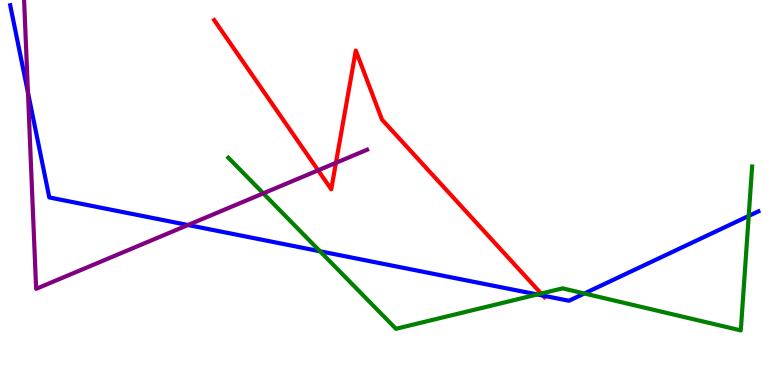[{'lines': ['blue', 'red'], 'intersections': [{'x': 7.01, 'y': 2.32}]}, {'lines': ['green', 'red'], 'intersections': [{'x': 6.98, 'y': 2.38}]}, {'lines': ['purple', 'red'], 'intersections': [{'x': 4.1, 'y': 5.58}, {'x': 4.33, 'y': 5.77}]}, {'lines': ['blue', 'green'], 'intersections': [{'x': 4.13, 'y': 3.47}, {'x': 6.93, 'y': 2.35}, {'x': 7.54, 'y': 2.38}, {'x': 9.66, 'y': 4.39}]}, {'lines': ['blue', 'purple'], 'intersections': [{'x': 0.361, 'y': 7.6}, {'x': 2.43, 'y': 4.16}]}, {'lines': ['green', 'purple'], 'intersections': [{'x': 3.4, 'y': 4.98}]}]